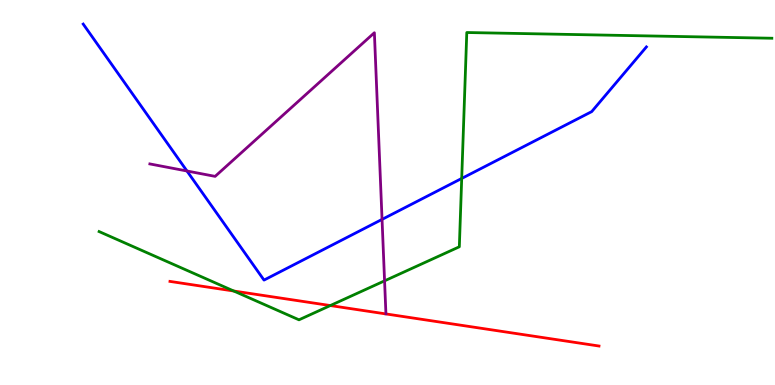[{'lines': ['blue', 'red'], 'intersections': []}, {'lines': ['green', 'red'], 'intersections': [{'x': 3.02, 'y': 2.44}, {'x': 4.26, 'y': 2.06}]}, {'lines': ['purple', 'red'], 'intersections': []}, {'lines': ['blue', 'green'], 'intersections': [{'x': 5.96, 'y': 5.36}]}, {'lines': ['blue', 'purple'], 'intersections': [{'x': 2.41, 'y': 5.56}, {'x': 4.93, 'y': 4.3}]}, {'lines': ['green', 'purple'], 'intersections': [{'x': 4.96, 'y': 2.71}]}]